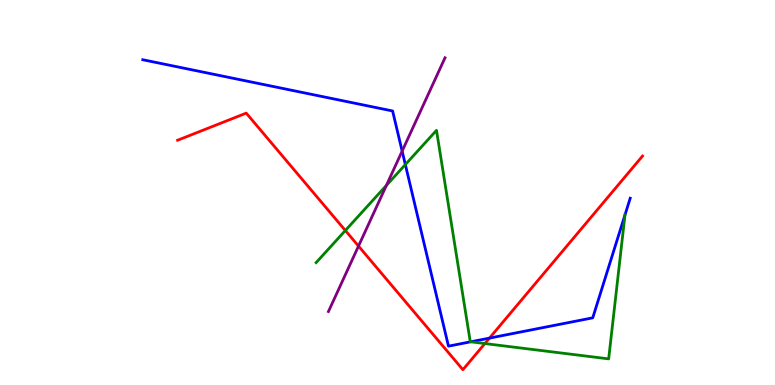[{'lines': ['blue', 'red'], 'intersections': [{'x': 6.32, 'y': 1.22}]}, {'lines': ['green', 'red'], 'intersections': [{'x': 4.46, 'y': 4.01}, {'x': 6.26, 'y': 1.08}]}, {'lines': ['purple', 'red'], 'intersections': [{'x': 4.63, 'y': 3.61}]}, {'lines': ['blue', 'green'], 'intersections': [{'x': 5.23, 'y': 5.73}, {'x': 6.07, 'y': 1.12}, {'x': 8.06, 'y': 4.42}]}, {'lines': ['blue', 'purple'], 'intersections': [{'x': 5.19, 'y': 6.08}]}, {'lines': ['green', 'purple'], 'intersections': [{'x': 4.99, 'y': 5.18}]}]